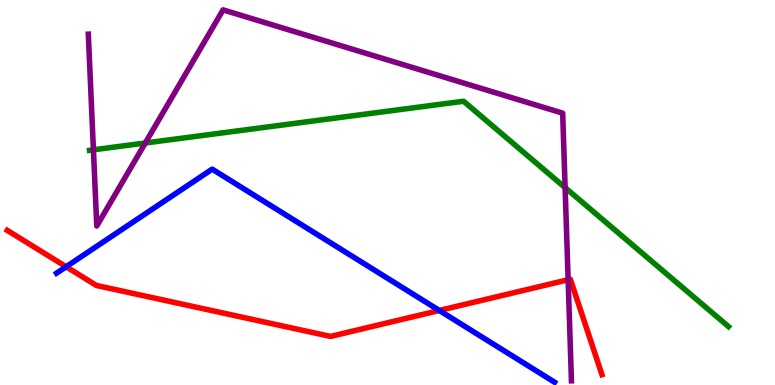[{'lines': ['blue', 'red'], 'intersections': [{'x': 0.853, 'y': 3.07}, {'x': 5.67, 'y': 1.94}]}, {'lines': ['green', 'red'], 'intersections': []}, {'lines': ['purple', 'red'], 'intersections': [{'x': 7.33, 'y': 2.73}]}, {'lines': ['blue', 'green'], 'intersections': []}, {'lines': ['blue', 'purple'], 'intersections': []}, {'lines': ['green', 'purple'], 'intersections': [{'x': 1.21, 'y': 6.11}, {'x': 1.87, 'y': 6.29}, {'x': 7.29, 'y': 5.13}]}]